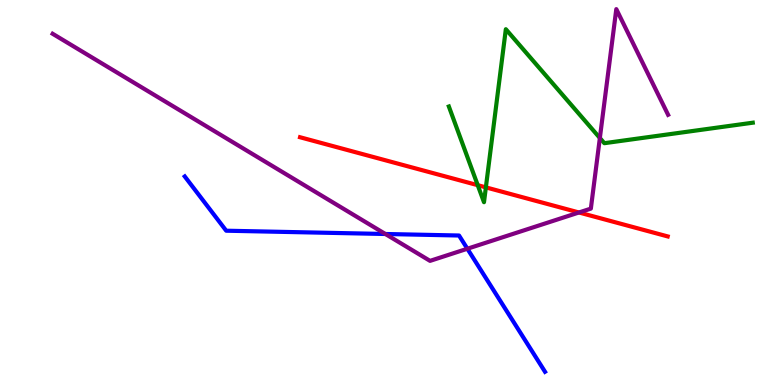[{'lines': ['blue', 'red'], 'intersections': []}, {'lines': ['green', 'red'], 'intersections': [{'x': 6.16, 'y': 5.19}, {'x': 6.27, 'y': 5.13}]}, {'lines': ['purple', 'red'], 'intersections': [{'x': 7.47, 'y': 4.48}]}, {'lines': ['blue', 'green'], 'intersections': []}, {'lines': ['blue', 'purple'], 'intersections': [{'x': 4.97, 'y': 3.92}, {'x': 6.03, 'y': 3.54}]}, {'lines': ['green', 'purple'], 'intersections': [{'x': 7.74, 'y': 6.42}]}]